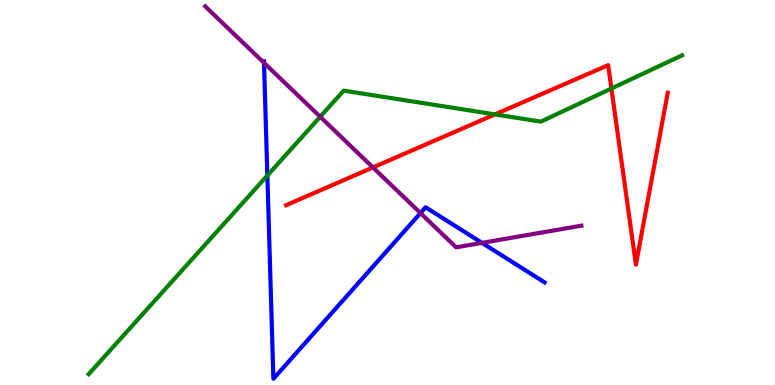[{'lines': ['blue', 'red'], 'intersections': []}, {'lines': ['green', 'red'], 'intersections': [{'x': 6.39, 'y': 7.03}, {'x': 7.89, 'y': 7.7}]}, {'lines': ['purple', 'red'], 'intersections': [{'x': 4.81, 'y': 5.65}]}, {'lines': ['blue', 'green'], 'intersections': [{'x': 3.45, 'y': 5.44}]}, {'lines': ['blue', 'purple'], 'intersections': [{'x': 3.41, 'y': 8.37}, {'x': 5.43, 'y': 4.47}, {'x': 6.22, 'y': 3.69}]}, {'lines': ['green', 'purple'], 'intersections': [{'x': 4.13, 'y': 6.97}]}]